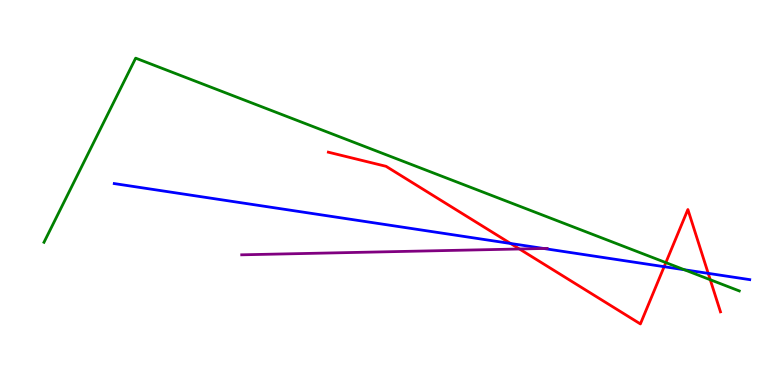[{'lines': ['blue', 'red'], 'intersections': [{'x': 6.59, 'y': 3.68}, {'x': 8.57, 'y': 3.07}, {'x': 9.14, 'y': 2.9}]}, {'lines': ['green', 'red'], 'intersections': [{'x': 8.59, 'y': 3.18}, {'x': 9.16, 'y': 2.73}]}, {'lines': ['purple', 'red'], 'intersections': [{'x': 6.7, 'y': 3.53}]}, {'lines': ['blue', 'green'], 'intersections': [{'x': 8.83, 'y': 2.99}]}, {'lines': ['blue', 'purple'], 'intersections': [{'x': 7.02, 'y': 3.55}]}, {'lines': ['green', 'purple'], 'intersections': []}]